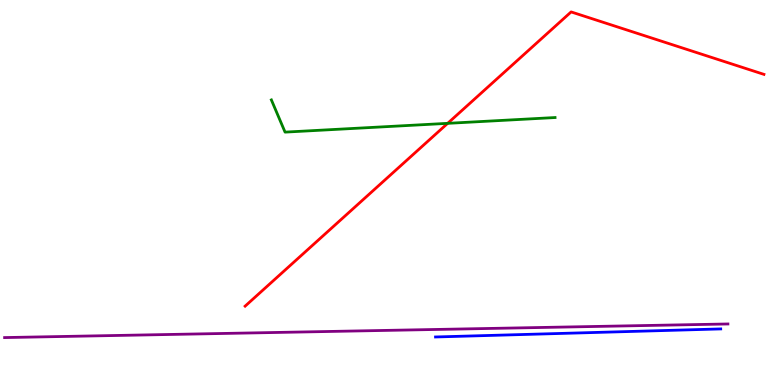[{'lines': ['blue', 'red'], 'intersections': []}, {'lines': ['green', 'red'], 'intersections': [{'x': 5.78, 'y': 6.8}]}, {'lines': ['purple', 'red'], 'intersections': []}, {'lines': ['blue', 'green'], 'intersections': []}, {'lines': ['blue', 'purple'], 'intersections': []}, {'lines': ['green', 'purple'], 'intersections': []}]